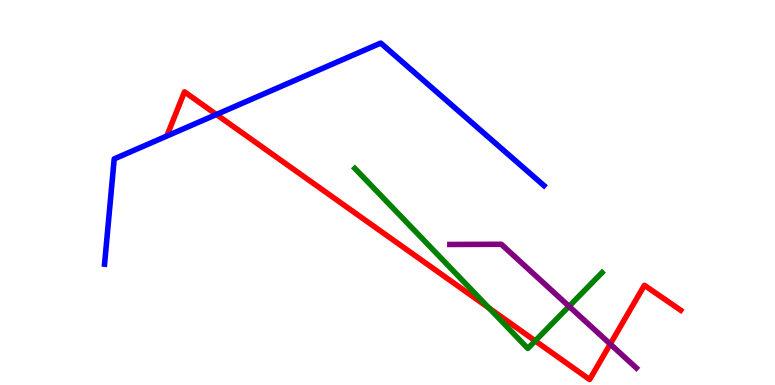[{'lines': ['blue', 'red'], 'intersections': [{'x': 2.79, 'y': 7.03}]}, {'lines': ['green', 'red'], 'intersections': [{'x': 6.31, 'y': 2.0}, {'x': 6.91, 'y': 1.15}]}, {'lines': ['purple', 'red'], 'intersections': [{'x': 7.87, 'y': 1.06}]}, {'lines': ['blue', 'green'], 'intersections': []}, {'lines': ['blue', 'purple'], 'intersections': []}, {'lines': ['green', 'purple'], 'intersections': [{'x': 7.34, 'y': 2.04}]}]